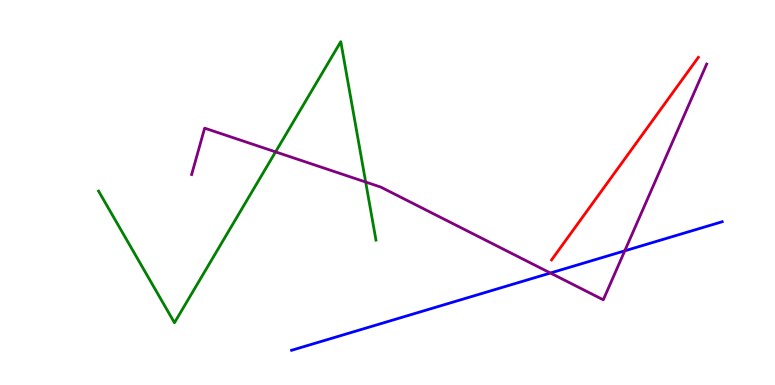[{'lines': ['blue', 'red'], 'intersections': []}, {'lines': ['green', 'red'], 'intersections': []}, {'lines': ['purple', 'red'], 'intersections': []}, {'lines': ['blue', 'green'], 'intersections': []}, {'lines': ['blue', 'purple'], 'intersections': [{'x': 7.1, 'y': 2.91}, {'x': 8.06, 'y': 3.48}]}, {'lines': ['green', 'purple'], 'intersections': [{'x': 3.56, 'y': 6.05}, {'x': 4.72, 'y': 5.27}]}]